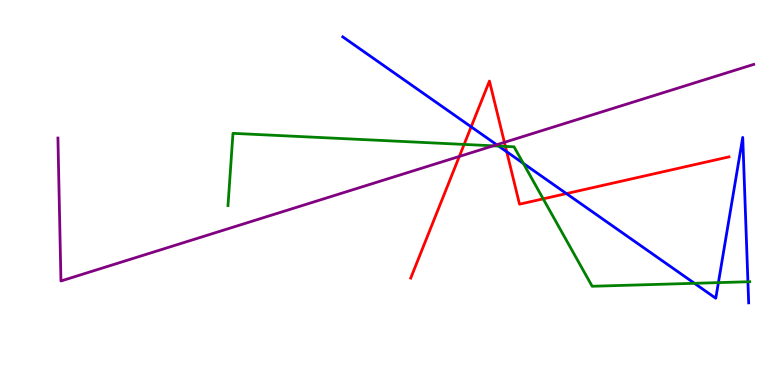[{'lines': ['blue', 'red'], 'intersections': [{'x': 6.08, 'y': 6.71}, {'x': 6.54, 'y': 6.06}, {'x': 7.31, 'y': 4.97}]}, {'lines': ['green', 'red'], 'intersections': [{'x': 5.99, 'y': 6.25}, {'x': 6.52, 'y': 6.2}, {'x': 7.01, 'y': 4.84}]}, {'lines': ['purple', 'red'], 'intersections': [{'x': 5.93, 'y': 5.94}, {'x': 6.51, 'y': 6.3}]}, {'lines': ['blue', 'green'], 'intersections': [{'x': 6.43, 'y': 6.21}, {'x': 6.75, 'y': 5.76}, {'x': 8.96, 'y': 2.64}, {'x': 9.27, 'y': 2.66}, {'x': 9.65, 'y': 2.68}]}, {'lines': ['blue', 'purple'], 'intersections': [{'x': 6.41, 'y': 6.24}]}, {'lines': ['green', 'purple'], 'intersections': [{'x': 6.37, 'y': 6.21}]}]